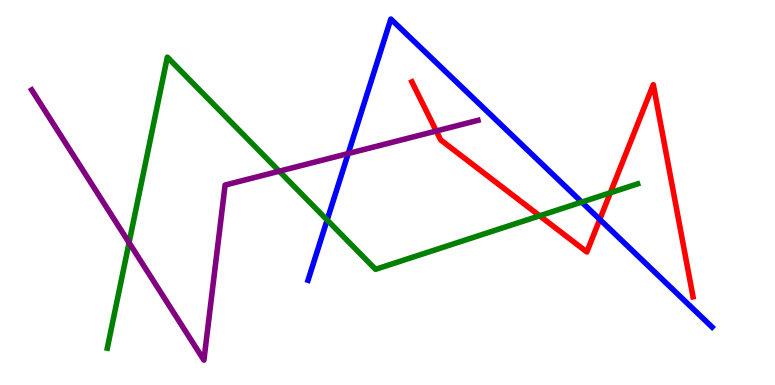[{'lines': ['blue', 'red'], 'intersections': [{'x': 7.74, 'y': 4.3}]}, {'lines': ['green', 'red'], 'intersections': [{'x': 6.96, 'y': 4.39}, {'x': 7.88, 'y': 4.99}]}, {'lines': ['purple', 'red'], 'intersections': [{'x': 5.63, 'y': 6.6}]}, {'lines': ['blue', 'green'], 'intersections': [{'x': 4.22, 'y': 4.29}, {'x': 7.51, 'y': 4.75}]}, {'lines': ['blue', 'purple'], 'intersections': [{'x': 4.49, 'y': 6.01}]}, {'lines': ['green', 'purple'], 'intersections': [{'x': 1.67, 'y': 3.7}, {'x': 3.6, 'y': 5.55}]}]